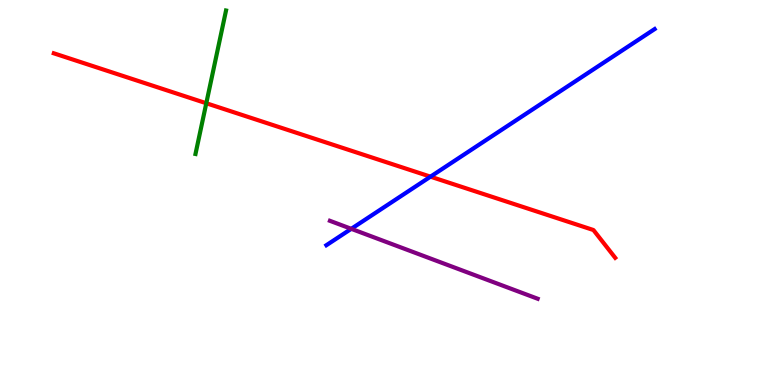[{'lines': ['blue', 'red'], 'intersections': [{'x': 5.55, 'y': 5.41}]}, {'lines': ['green', 'red'], 'intersections': [{'x': 2.66, 'y': 7.32}]}, {'lines': ['purple', 'red'], 'intersections': []}, {'lines': ['blue', 'green'], 'intersections': []}, {'lines': ['blue', 'purple'], 'intersections': [{'x': 4.53, 'y': 4.06}]}, {'lines': ['green', 'purple'], 'intersections': []}]